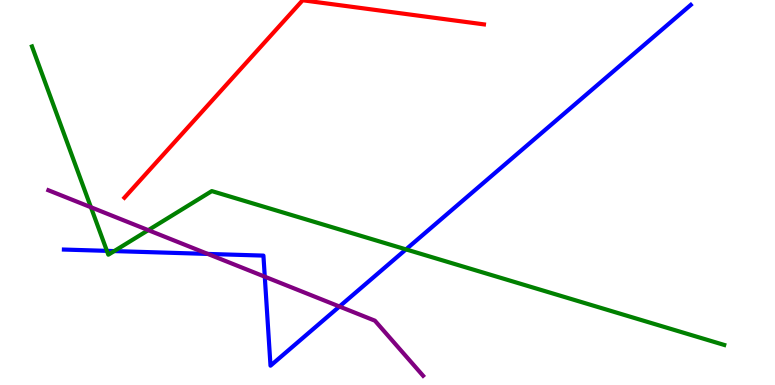[{'lines': ['blue', 'red'], 'intersections': []}, {'lines': ['green', 'red'], 'intersections': []}, {'lines': ['purple', 'red'], 'intersections': []}, {'lines': ['blue', 'green'], 'intersections': [{'x': 1.38, 'y': 3.48}, {'x': 1.47, 'y': 3.48}, {'x': 5.24, 'y': 3.52}]}, {'lines': ['blue', 'purple'], 'intersections': [{'x': 2.68, 'y': 3.4}, {'x': 3.42, 'y': 2.81}, {'x': 4.38, 'y': 2.04}]}, {'lines': ['green', 'purple'], 'intersections': [{'x': 1.17, 'y': 4.62}, {'x': 1.91, 'y': 4.02}]}]